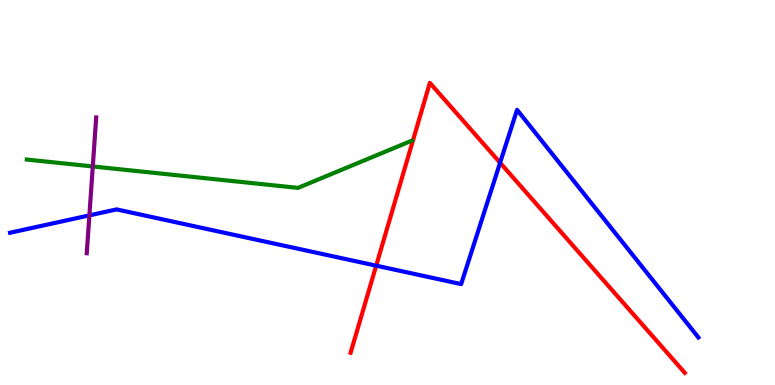[{'lines': ['blue', 'red'], 'intersections': [{'x': 4.85, 'y': 3.1}, {'x': 6.45, 'y': 5.77}]}, {'lines': ['green', 'red'], 'intersections': []}, {'lines': ['purple', 'red'], 'intersections': []}, {'lines': ['blue', 'green'], 'intersections': []}, {'lines': ['blue', 'purple'], 'intersections': [{'x': 1.15, 'y': 4.41}]}, {'lines': ['green', 'purple'], 'intersections': [{'x': 1.2, 'y': 5.68}]}]